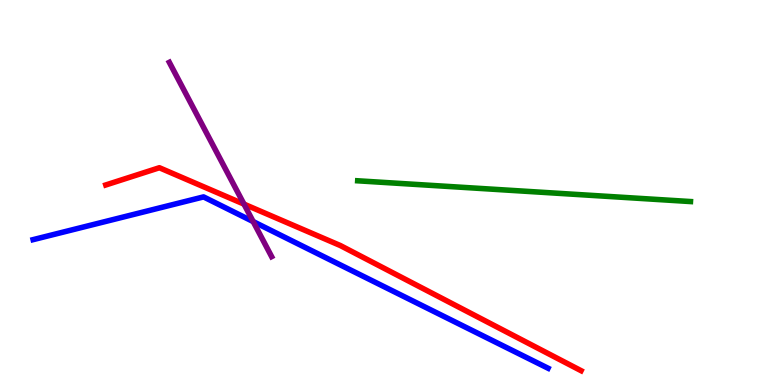[{'lines': ['blue', 'red'], 'intersections': []}, {'lines': ['green', 'red'], 'intersections': []}, {'lines': ['purple', 'red'], 'intersections': [{'x': 3.15, 'y': 4.7}]}, {'lines': ['blue', 'green'], 'intersections': []}, {'lines': ['blue', 'purple'], 'intersections': [{'x': 3.27, 'y': 4.24}]}, {'lines': ['green', 'purple'], 'intersections': []}]